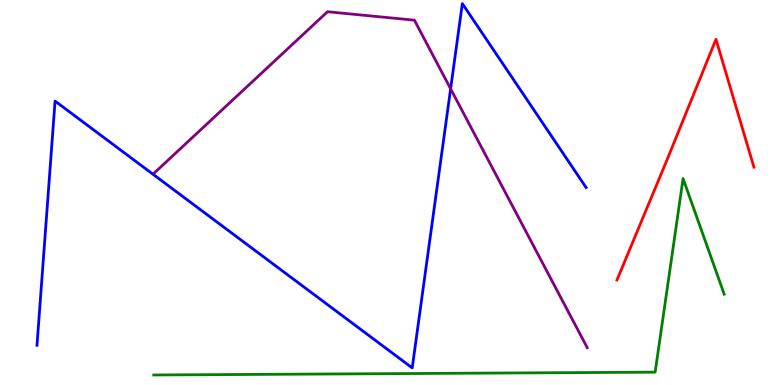[{'lines': ['blue', 'red'], 'intersections': []}, {'lines': ['green', 'red'], 'intersections': []}, {'lines': ['purple', 'red'], 'intersections': []}, {'lines': ['blue', 'green'], 'intersections': []}, {'lines': ['blue', 'purple'], 'intersections': [{'x': 5.81, 'y': 7.69}]}, {'lines': ['green', 'purple'], 'intersections': []}]